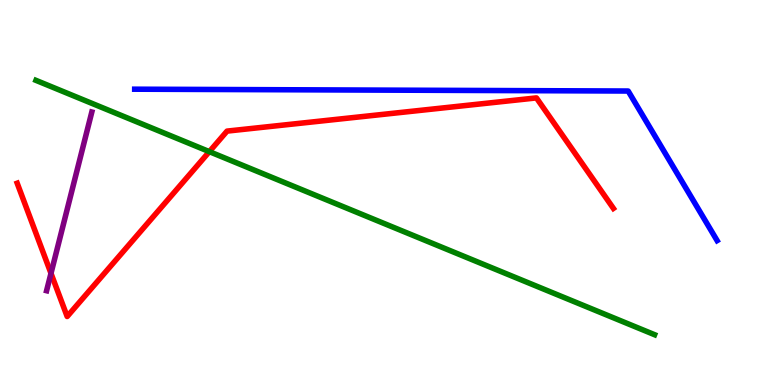[{'lines': ['blue', 'red'], 'intersections': []}, {'lines': ['green', 'red'], 'intersections': [{'x': 2.7, 'y': 6.06}]}, {'lines': ['purple', 'red'], 'intersections': [{'x': 0.658, 'y': 2.9}]}, {'lines': ['blue', 'green'], 'intersections': []}, {'lines': ['blue', 'purple'], 'intersections': []}, {'lines': ['green', 'purple'], 'intersections': []}]